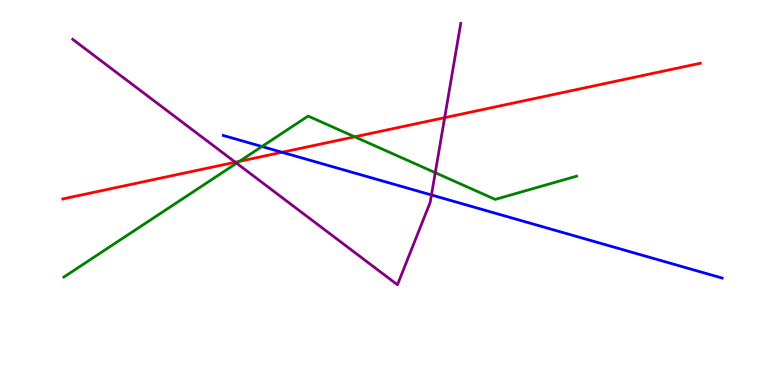[{'lines': ['blue', 'red'], 'intersections': [{'x': 3.64, 'y': 6.04}]}, {'lines': ['green', 'red'], 'intersections': [{'x': 3.09, 'y': 5.81}, {'x': 4.58, 'y': 6.45}]}, {'lines': ['purple', 'red'], 'intersections': [{'x': 3.04, 'y': 5.79}, {'x': 5.74, 'y': 6.94}]}, {'lines': ['blue', 'green'], 'intersections': [{'x': 3.38, 'y': 6.19}]}, {'lines': ['blue', 'purple'], 'intersections': [{'x': 5.57, 'y': 4.94}]}, {'lines': ['green', 'purple'], 'intersections': [{'x': 3.05, 'y': 5.76}, {'x': 5.62, 'y': 5.51}]}]